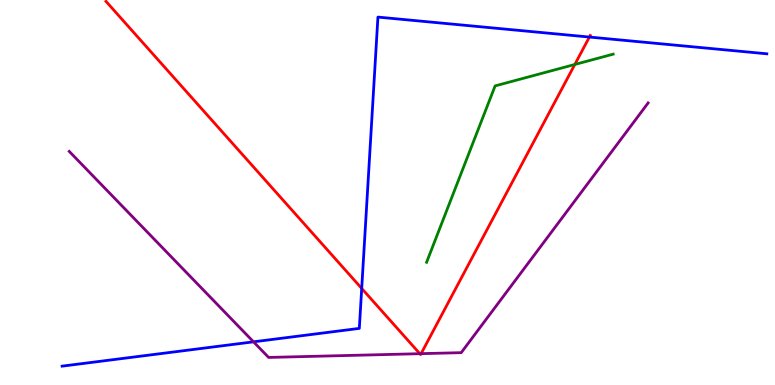[{'lines': ['blue', 'red'], 'intersections': [{'x': 4.67, 'y': 2.51}, {'x': 7.61, 'y': 9.04}]}, {'lines': ['green', 'red'], 'intersections': [{'x': 7.42, 'y': 8.33}]}, {'lines': ['purple', 'red'], 'intersections': [{'x': 5.42, 'y': 0.813}, {'x': 5.43, 'y': 0.814}]}, {'lines': ['blue', 'green'], 'intersections': []}, {'lines': ['blue', 'purple'], 'intersections': [{'x': 3.27, 'y': 1.12}]}, {'lines': ['green', 'purple'], 'intersections': []}]